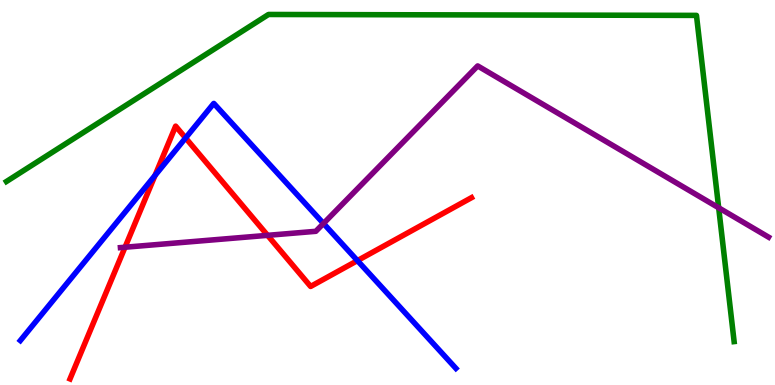[{'lines': ['blue', 'red'], 'intersections': [{'x': 2.0, 'y': 5.44}, {'x': 2.39, 'y': 6.42}, {'x': 4.61, 'y': 3.23}]}, {'lines': ['green', 'red'], 'intersections': []}, {'lines': ['purple', 'red'], 'intersections': [{'x': 1.61, 'y': 3.58}, {'x': 3.45, 'y': 3.89}]}, {'lines': ['blue', 'green'], 'intersections': []}, {'lines': ['blue', 'purple'], 'intersections': [{'x': 4.17, 'y': 4.2}]}, {'lines': ['green', 'purple'], 'intersections': [{'x': 9.27, 'y': 4.6}]}]